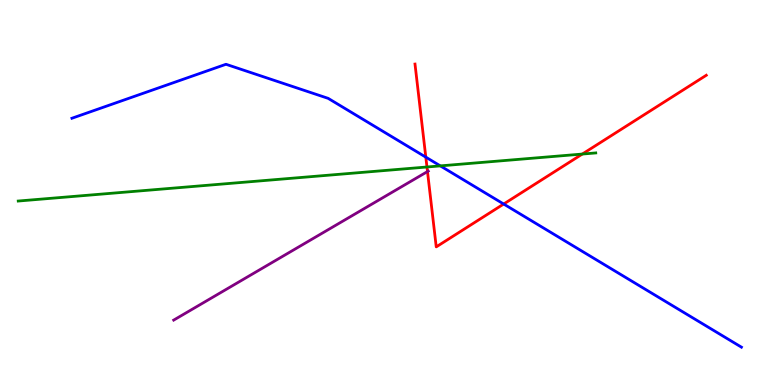[{'lines': ['blue', 'red'], 'intersections': [{'x': 5.49, 'y': 5.92}, {'x': 6.5, 'y': 4.7}]}, {'lines': ['green', 'red'], 'intersections': [{'x': 5.51, 'y': 5.66}, {'x': 7.51, 'y': 6.0}]}, {'lines': ['purple', 'red'], 'intersections': [{'x': 5.52, 'y': 5.54}]}, {'lines': ['blue', 'green'], 'intersections': [{'x': 5.68, 'y': 5.69}]}, {'lines': ['blue', 'purple'], 'intersections': []}, {'lines': ['green', 'purple'], 'intersections': []}]